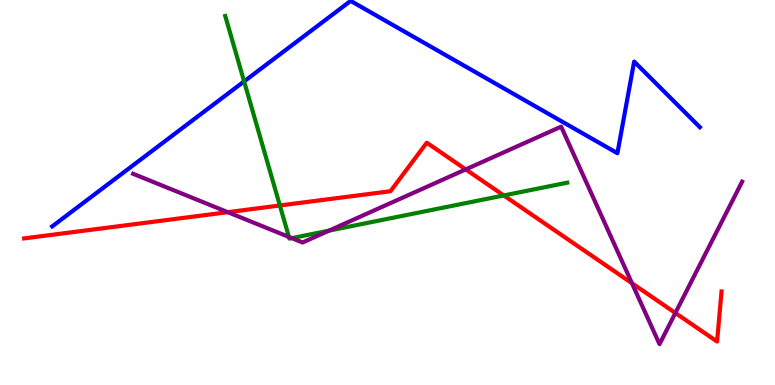[{'lines': ['blue', 'red'], 'intersections': []}, {'lines': ['green', 'red'], 'intersections': [{'x': 3.61, 'y': 4.66}, {'x': 6.5, 'y': 4.92}]}, {'lines': ['purple', 'red'], 'intersections': [{'x': 2.94, 'y': 4.49}, {'x': 6.01, 'y': 5.6}, {'x': 8.15, 'y': 2.64}, {'x': 8.71, 'y': 1.87}]}, {'lines': ['blue', 'green'], 'intersections': [{'x': 3.15, 'y': 7.89}]}, {'lines': ['blue', 'purple'], 'intersections': []}, {'lines': ['green', 'purple'], 'intersections': [{'x': 3.73, 'y': 3.85}, {'x': 3.77, 'y': 3.81}, {'x': 4.25, 'y': 4.01}]}]